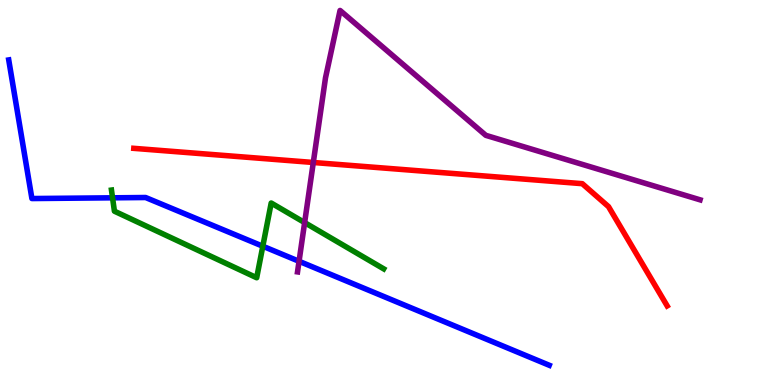[{'lines': ['blue', 'red'], 'intersections': []}, {'lines': ['green', 'red'], 'intersections': []}, {'lines': ['purple', 'red'], 'intersections': [{'x': 4.04, 'y': 5.78}]}, {'lines': ['blue', 'green'], 'intersections': [{'x': 1.45, 'y': 4.86}, {'x': 3.39, 'y': 3.6}]}, {'lines': ['blue', 'purple'], 'intersections': [{'x': 3.86, 'y': 3.21}]}, {'lines': ['green', 'purple'], 'intersections': [{'x': 3.93, 'y': 4.22}]}]